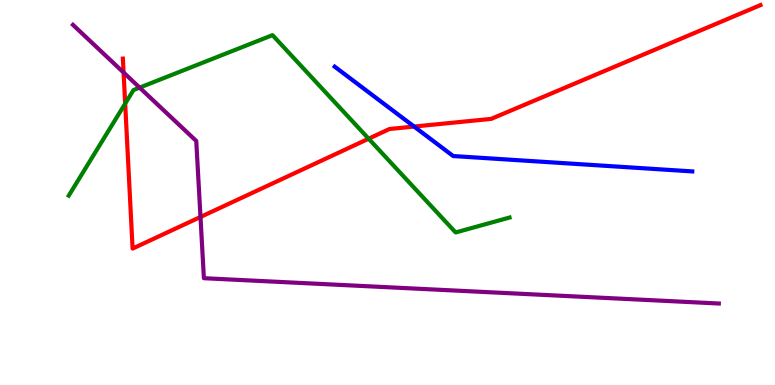[{'lines': ['blue', 'red'], 'intersections': [{'x': 5.34, 'y': 6.71}]}, {'lines': ['green', 'red'], 'intersections': [{'x': 1.62, 'y': 7.31}, {'x': 4.76, 'y': 6.4}]}, {'lines': ['purple', 'red'], 'intersections': [{'x': 1.59, 'y': 8.12}, {'x': 2.59, 'y': 4.36}]}, {'lines': ['blue', 'green'], 'intersections': []}, {'lines': ['blue', 'purple'], 'intersections': []}, {'lines': ['green', 'purple'], 'intersections': [{'x': 1.8, 'y': 7.72}]}]